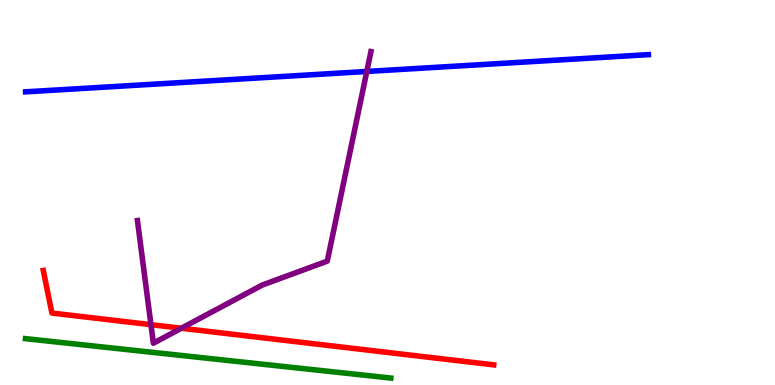[{'lines': ['blue', 'red'], 'intersections': []}, {'lines': ['green', 'red'], 'intersections': []}, {'lines': ['purple', 'red'], 'intersections': [{'x': 1.95, 'y': 1.57}, {'x': 2.34, 'y': 1.47}]}, {'lines': ['blue', 'green'], 'intersections': []}, {'lines': ['blue', 'purple'], 'intersections': [{'x': 4.73, 'y': 8.14}]}, {'lines': ['green', 'purple'], 'intersections': []}]